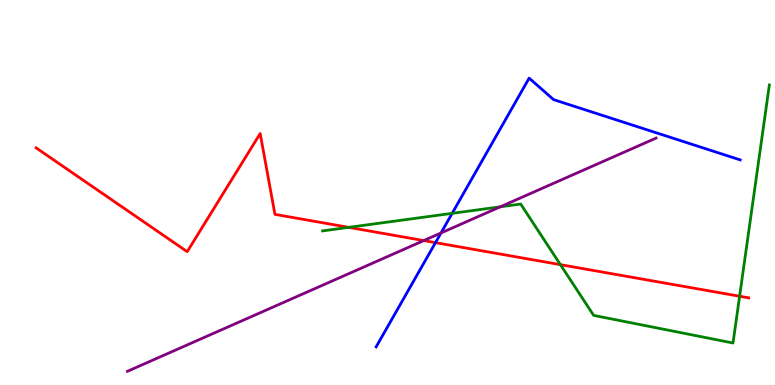[{'lines': ['blue', 'red'], 'intersections': [{'x': 5.62, 'y': 3.7}]}, {'lines': ['green', 'red'], 'intersections': [{'x': 4.5, 'y': 4.09}, {'x': 7.23, 'y': 3.13}, {'x': 9.54, 'y': 2.31}]}, {'lines': ['purple', 'red'], 'intersections': [{'x': 5.47, 'y': 3.75}]}, {'lines': ['blue', 'green'], 'intersections': [{'x': 5.83, 'y': 4.46}]}, {'lines': ['blue', 'purple'], 'intersections': [{'x': 5.69, 'y': 3.95}]}, {'lines': ['green', 'purple'], 'intersections': [{'x': 6.46, 'y': 4.63}]}]